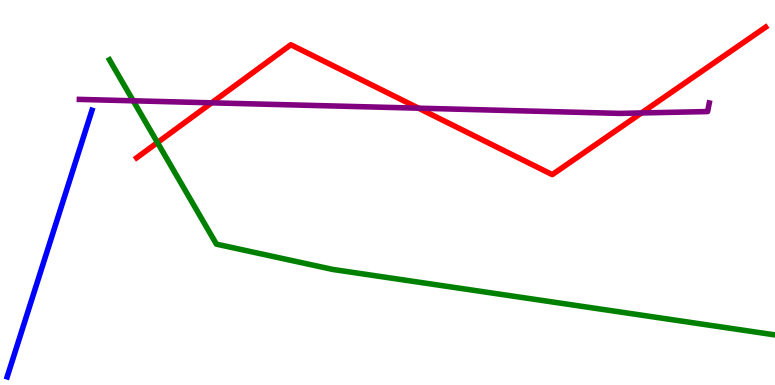[{'lines': ['blue', 'red'], 'intersections': []}, {'lines': ['green', 'red'], 'intersections': [{'x': 2.03, 'y': 6.3}]}, {'lines': ['purple', 'red'], 'intersections': [{'x': 2.73, 'y': 7.33}, {'x': 5.4, 'y': 7.19}, {'x': 8.28, 'y': 7.07}]}, {'lines': ['blue', 'green'], 'intersections': []}, {'lines': ['blue', 'purple'], 'intersections': []}, {'lines': ['green', 'purple'], 'intersections': [{'x': 1.72, 'y': 7.38}]}]